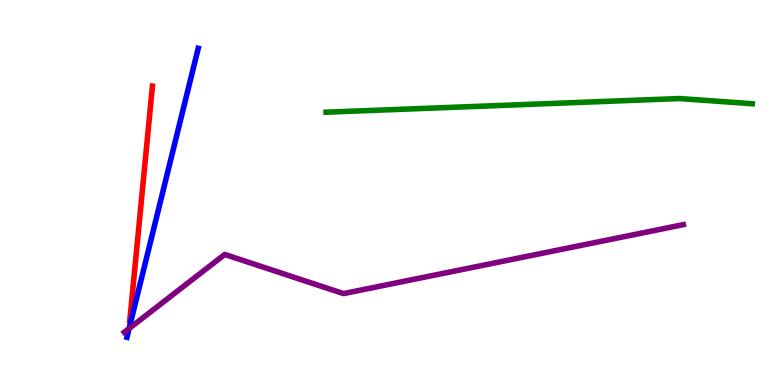[{'lines': ['blue', 'red'], 'intersections': []}, {'lines': ['green', 'red'], 'intersections': []}, {'lines': ['purple', 'red'], 'intersections': []}, {'lines': ['blue', 'green'], 'intersections': []}, {'lines': ['blue', 'purple'], 'intersections': [{'x': 1.67, 'y': 1.47}]}, {'lines': ['green', 'purple'], 'intersections': []}]